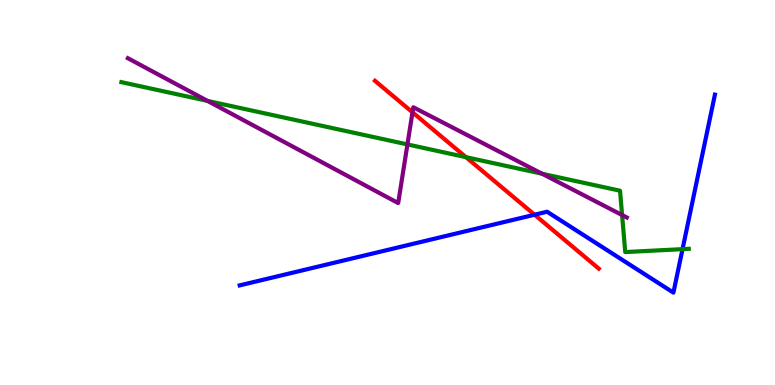[{'lines': ['blue', 'red'], 'intersections': [{'x': 6.9, 'y': 4.42}]}, {'lines': ['green', 'red'], 'intersections': [{'x': 6.01, 'y': 5.92}]}, {'lines': ['purple', 'red'], 'intersections': [{'x': 5.32, 'y': 7.08}]}, {'lines': ['blue', 'green'], 'intersections': [{'x': 8.81, 'y': 3.53}]}, {'lines': ['blue', 'purple'], 'intersections': []}, {'lines': ['green', 'purple'], 'intersections': [{'x': 2.68, 'y': 7.38}, {'x': 5.26, 'y': 6.25}, {'x': 7.0, 'y': 5.49}, {'x': 8.03, 'y': 4.41}]}]